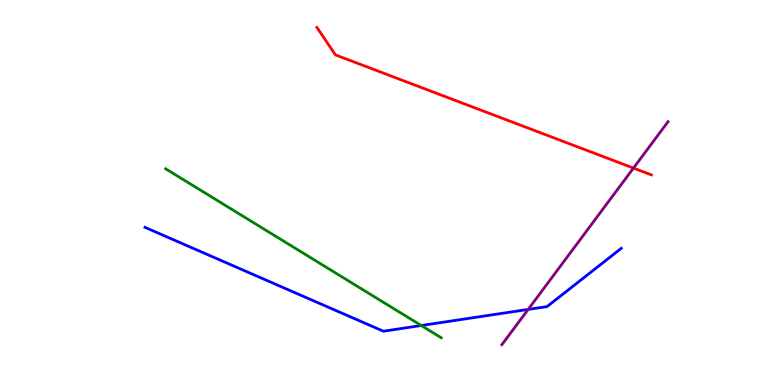[{'lines': ['blue', 'red'], 'intersections': []}, {'lines': ['green', 'red'], 'intersections': []}, {'lines': ['purple', 'red'], 'intersections': [{'x': 8.17, 'y': 5.63}]}, {'lines': ['blue', 'green'], 'intersections': [{'x': 5.44, 'y': 1.55}]}, {'lines': ['blue', 'purple'], 'intersections': [{'x': 6.82, 'y': 1.96}]}, {'lines': ['green', 'purple'], 'intersections': []}]